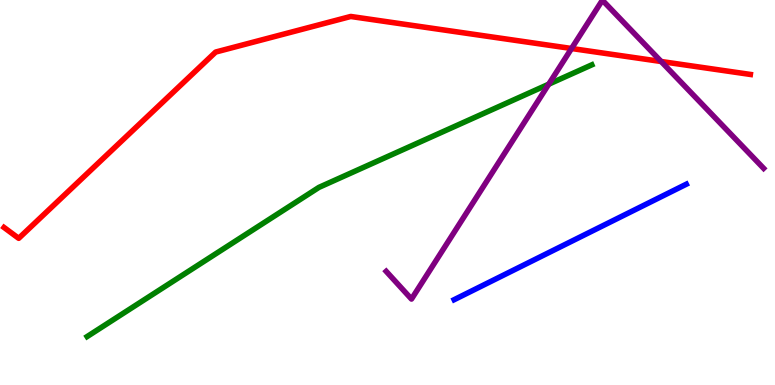[{'lines': ['blue', 'red'], 'intersections': []}, {'lines': ['green', 'red'], 'intersections': []}, {'lines': ['purple', 'red'], 'intersections': [{'x': 7.37, 'y': 8.74}, {'x': 8.53, 'y': 8.4}]}, {'lines': ['blue', 'green'], 'intersections': []}, {'lines': ['blue', 'purple'], 'intersections': []}, {'lines': ['green', 'purple'], 'intersections': [{'x': 7.08, 'y': 7.81}]}]